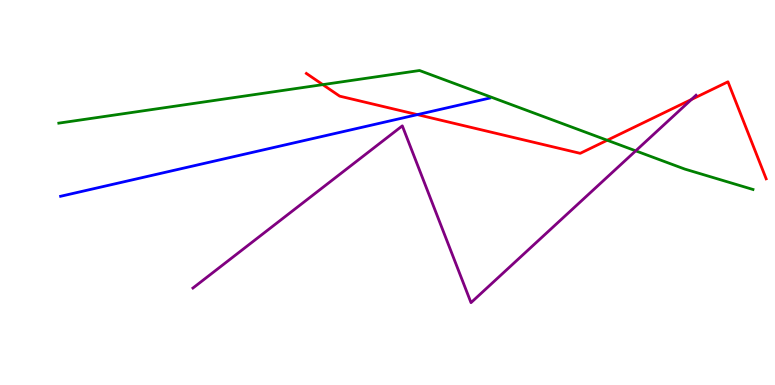[{'lines': ['blue', 'red'], 'intersections': [{'x': 5.39, 'y': 7.02}]}, {'lines': ['green', 'red'], 'intersections': [{'x': 4.16, 'y': 7.8}, {'x': 7.84, 'y': 6.36}]}, {'lines': ['purple', 'red'], 'intersections': [{'x': 8.92, 'y': 7.42}]}, {'lines': ['blue', 'green'], 'intersections': []}, {'lines': ['blue', 'purple'], 'intersections': []}, {'lines': ['green', 'purple'], 'intersections': [{'x': 8.2, 'y': 6.08}]}]